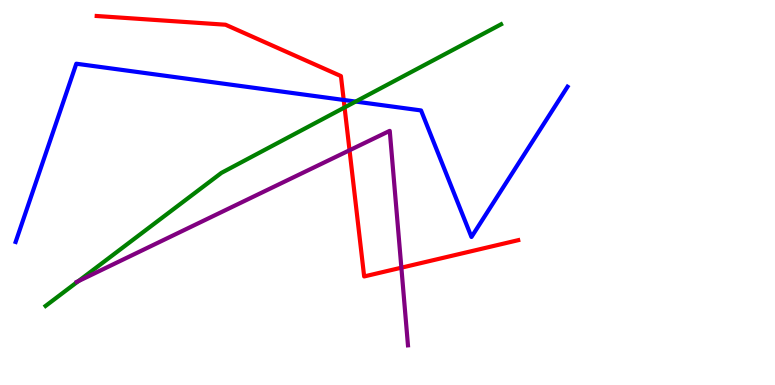[{'lines': ['blue', 'red'], 'intersections': [{'x': 4.43, 'y': 7.4}]}, {'lines': ['green', 'red'], 'intersections': [{'x': 4.45, 'y': 7.21}]}, {'lines': ['purple', 'red'], 'intersections': [{'x': 4.51, 'y': 6.1}, {'x': 5.18, 'y': 3.05}]}, {'lines': ['blue', 'green'], 'intersections': [{'x': 4.59, 'y': 7.36}]}, {'lines': ['blue', 'purple'], 'intersections': []}, {'lines': ['green', 'purple'], 'intersections': [{'x': 1.01, 'y': 2.7}]}]